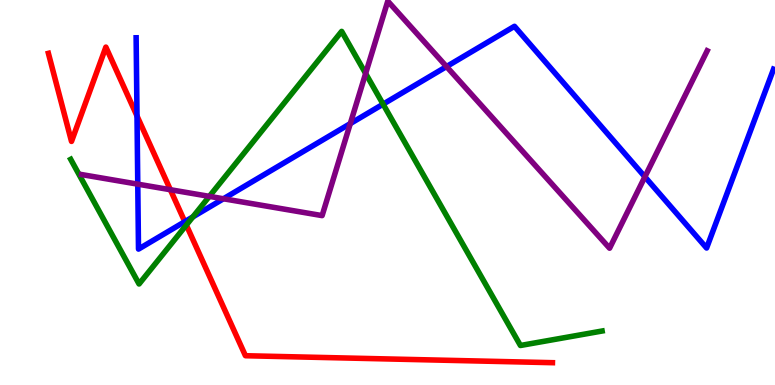[{'lines': ['blue', 'red'], 'intersections': [{'x': 1.77, 'y': 6.99}, {'x': 2.38, 'y': 4.24}]}, {'lines': ['green', 'red'], 'intersections': [{'x': 2.4, 'y': 4.15}]}, {'lines': ['purple', 'red'], 'intersections': [{'x': 2.2, 'y': 5.07}]}, {'lines': ['blue', 'green'], 'intersections': [{'x': 2.49, 'y': 4.37}, {'x': 4.94, 'y': 7.29}]}, {'lines': ['blue', 'purple'], 'intersections': [{'x': 1.78, 'y': 5.22}, {'x': 2.88, 'y': 4.84}, {'x': 4.52, 'y': 6.79}, {'x': 5.76, 'y': 8.27}, {'x': 8.32, 'y': 5.41}]}, {'lines': ['green', 'purple'], 'intersections': [{'x': 2.7, 'y': 4.9}, {'x': 4.72, 'y': 8.09}]}]